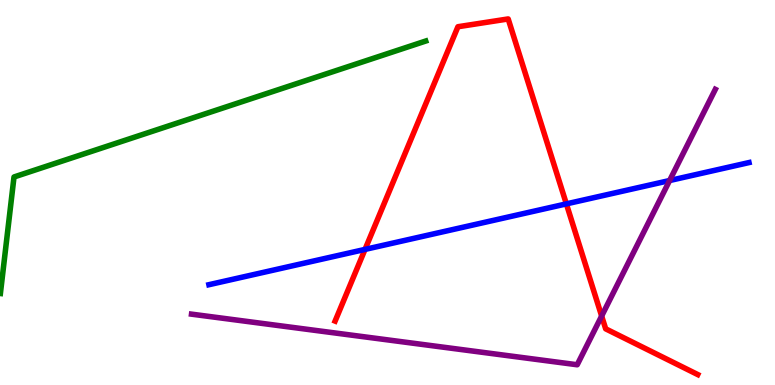[{'lines': ['blue', 'red'], 'intersections': [{'x': 4.71, 'y': 3.52}, {'x': 7.31, 'y': 4.7}]}, {'lines': ['green', 'red'], 'intersections': []}, {'lines': ['purple', 'red'], 'intersections': [{'x': 7.76, 'y': 1.79}]}, {'lines': ['blue', 'green'], 'intersections': []}, {'lines': ['blue', 'purple'], 'intersections': [{'x': 8.64, 'y': 5.31}]}, {'lines': ['green', 'purple'], 'intersections': []}]